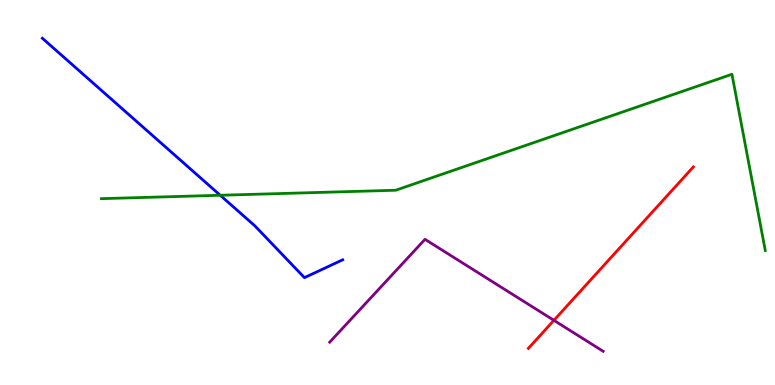[{'lines': ['blue', 'red'], 'intersections': []}, {'lines': ['green', 'red'], 'intersections': []}, {'lines': ['purple', 'red'], 'intersections': [{'x': 7.15, 'y': 1.68}]}, {'lines': ['blue', 'green'], 'intersections': [{'x': 2.84, 'y': 4.93}]}, {'lines': ['blue', 'purple'], 'intersections': []}, {'lines': ['green', 'purple'], 'intersections': []}]